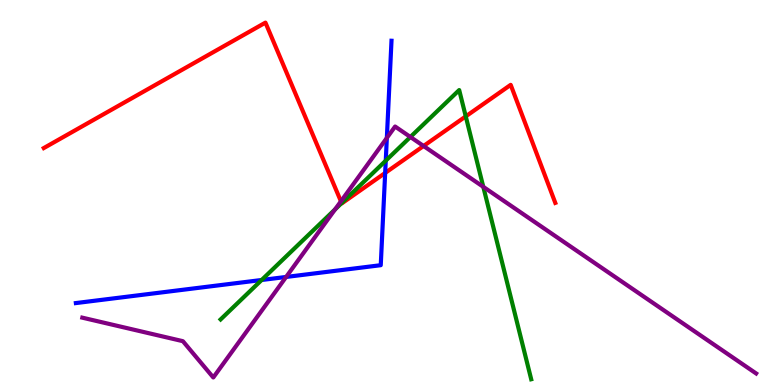[{'lines': ['blue', 'red'], 'intersections': [{'x': 4.97, 'y': 5.51}]}, {'lines': ['green', 'red'], 'intersections': [{'x': 4.41, 'y': 4.73}, {'x': 6.01, 'y': 6.98}]}, {'lines': ['purple', 'red'], 'intersections': [{'x': 4.4, 'y': 4.77}, {'x': 5.47, 'y': 6.21}]}, {'lines': ['blue', 'green'], 'intersections': [{'x': 3.38, 'y': 2.73}, {'x': 4.98, 'y': 5.83}]}, {'lines': ['blue', 'purple'], 'intersections': [{'x': 3.69, 'y': 2.81}, {'x': 4.99, 'y': 6.42}]}, {'lines': ['green', 'purple'], 'intersections': [{'x': 4.32, 'y': 4.56}, {'x': 5.3, 'y': 6.44}, {'x': 6.24, 'y': 5.15}]}]